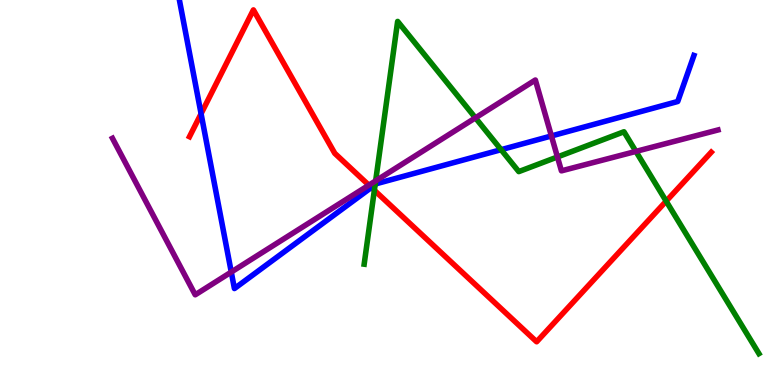[{'lines': ['blue', 'red'], 'intersections': [{'x': 2.59, 'y': 7.05}, {'x': 4.79, 'y': 5.13}]}, {'lines': ['green', 'red'], 'intersections': [{'x': 4.83, 'y': 5.06}, {'x': 8.6, 'y': 4.78}]}, {'lines': ['purple', 'red'], 'intersections': [{'x': 4.76, 'y': 5.19}]}, {'lines': ['blue', 'green'], 'intersections': [{'x': 4.84, 'y': 5.2}, {'x': 6.47, 'y': 6.11}]}, {'lines': ['blue', 'purple'], 'intersections': [{'x': 2.98, 'y': 2.93}, {'x': 7.11, 'y': 6.47}]}, {'lines': ['green', 'purple'], 'intersections': [{'x': 4.85, 'y': 5.3}, {'x': 6.13, 'y': 6.94}, {'x': 7.19, 'y': 5.92}, {'x': 8.21, 'y': 6.07}]}]